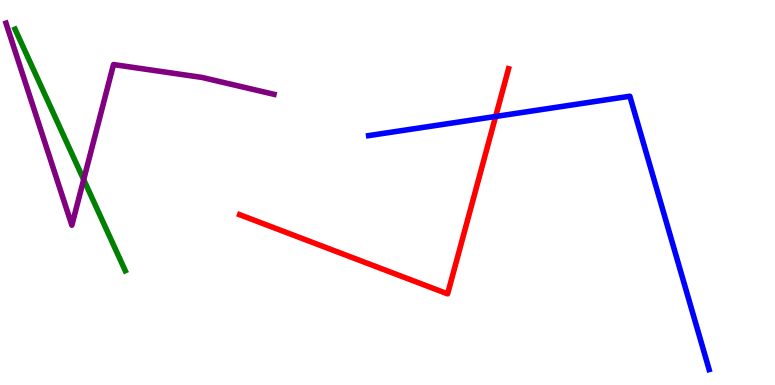[{'lines': ['blue', 'red'], 'intersections': [{'x': 6.4, 'y': 6.97}]}, {'lines': ['green', 'red'], 'intersections': []}, {'lines': ['purple', 'red'], 'intersections': []}, {'lines': ['blue', 'green'], 'intersections': []}, {'lines': ['blue', 'purple'], 'intersections': []}, {'lines': ['green', 'purple'], 'intersections': [{'x': 1.08, 'y': 5.34}]}]